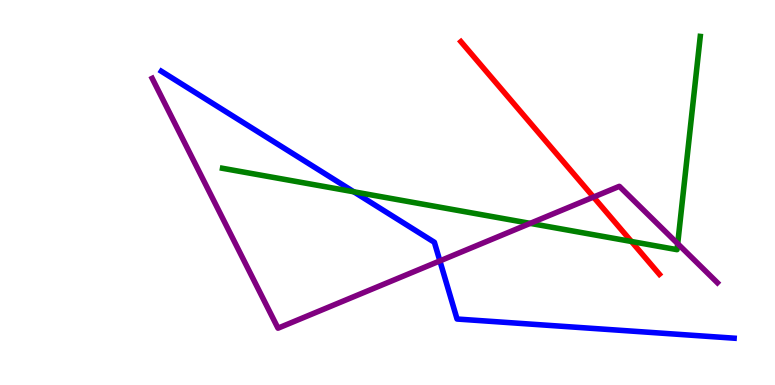[{'lines': ['blue', 'red'], 'intersections': []}, {'lines': ['green', 'red'], 'intersections': [{'x': 8.15, 'y': 3.73}]}, {'lines': ['purple', 'red'], 'intersections': [{'x': 7.66, 'y': 4.88}]}, {'lines': ['blue', 'green'], 'intersections': [{'x': 4.57, 'y': 5.02}]}, {'lines': ['blue', 'purple'], 'intersections': [{'x': 5.68, 'y': 3.22}]}, {'lines': ['green', 'purple'], 'intersections': [{'x': 6.84, 'y': 4.2}, {'x': 8.74, 'y': 3.67}]}]